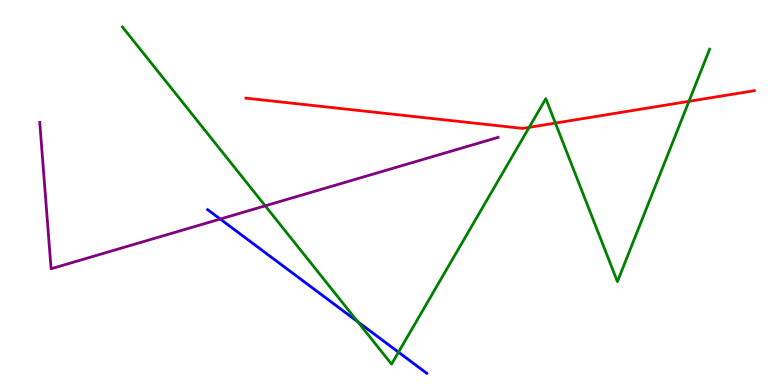[{'lines': ['blue', 'red'], 'intersections': []}, {'lines': ['green', 'red'], 'intersections': [{'x': 6.83, 'y': 6.69}, {'x': 7.17, 'y': 6.8}, {'x': 8.89, 'y': 7.37}]}, {'lines': ['purple', 'red'], 'intersections': []}, {'lines': ['blue', 'green'], 'intersections': [{'x': 4.62, 'y': 1.64}, {'x': 5.14, 'y': 0.852}]}, {'lines': ['blue', 'purple'], 'intersections': [{'x': 2.84, 'y': 4.31}]}, {'lines': ['green', 'purple'], 'intersections': [{'x': 3.42, 'y': 4.65}]}]